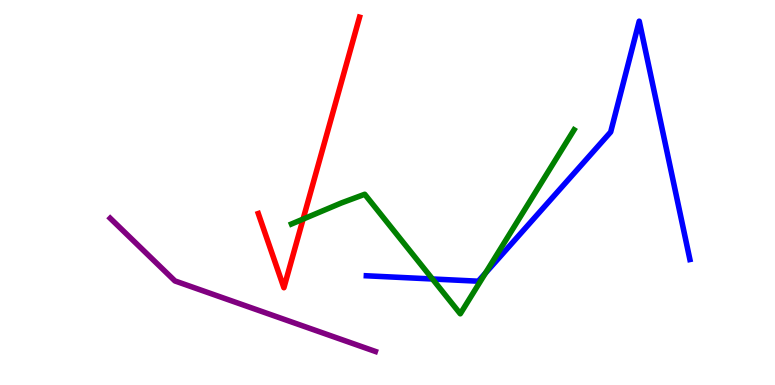[{'lines': ['blue', 'red'], 'intersections': []}, {'lines': ['green', 'red'], 'intersections': [{'x': 3.91, 'y': 4.31}]}, {'lines': ['purple', 'red'], 'intersections': []}, {'lines': ['blue', 'green'], 'intersections': [{'x': 5.58, 'y': 2.75}, {'x': 6.26, 'y': 2.91}]}, {'lines': ['blue', 'purple'], 'intersections': []}, {'lines': ['green', 'purple'], 'intersections': []}]